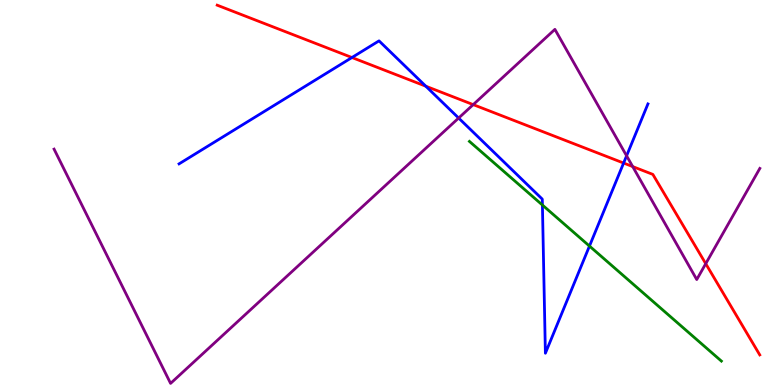[{'lines': ['blue', 'red'], 'intersections': [{'x': 4.54, 'y': 8.51}, {'x': 5.49, 'y': 7.76}, {'x': 8.05, 'y': 5.77}]}, {'lines': ['green', 'red'], 'intersections': []}, {'lines': ['purple', 'red'], 'intersections': [{'x': 6.11, 'y': 7.28}, {'x': 8.16, 'y': 5.67}, {'x': 9.11, 'y': 3.15}]}, {'lines': ['blue', 'green'], 'intersections': [{'x': 7.0, 'y': 4.67}, {'x': 7.61, 'y': 3.61}]}, {'lines': ['blue', 'purple'], 'intersections': [{'x': 5.92, 'y': 6.93}, {'x': 8.09, 'y': 5.95}]}, {'lines': ['green', 'purple'], 'intersections': []}]